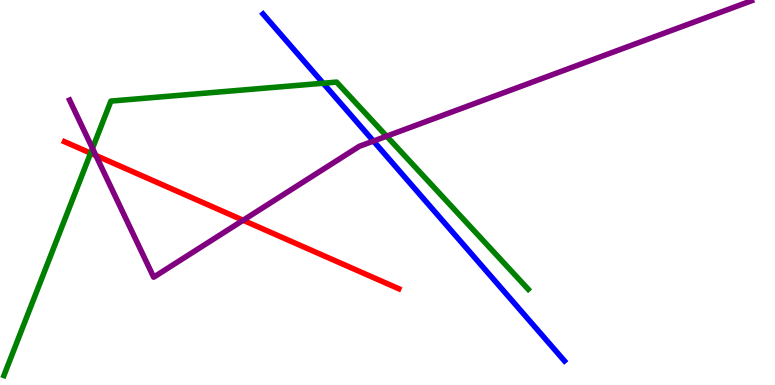[{'lines': ['blue', 'red'], 'intersections': []}, {'lines': ['green', 'red'], 'intersections': [{'x': 1.17, 'y': 6.02}]}, {'lines': ['purple', 'red'], 'intersections': [{'x': 1.24, 'y': 5.96}, {'x': 3.14, 'y': 4.28}]}, {'lines': ['blue', 'green'], 'intersections': [{'x': 4.17, 'y': 7.84}]}, {'lines': ['blue', 'purple'], 'intersections': [{'x': 4.82, 'y': 6.34}]}, {'lines': ['green', 'purple'], 'intersections': [{'x': 1.19, 'y': 6.15}, {'x': 4.99, 'y': 6.46}]}]